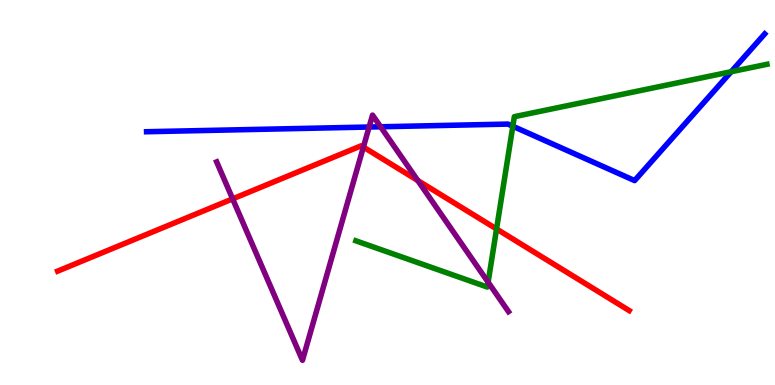[{'lines': ['blue', 'red'], 'intersections': []}, {'lines': ['green', 'red'], 'intersections': [{'x': 6.41, 'y': 4.05}]}, {'lines': ['purple', 'red'], 'intersections': [{'x': 3.0, 'y': 4.83}, {'x': 4.69, 'y': 6.18}, {'x': 5.39, 'y': 5.31}]}, {'lines': ['blue', 'green'], 'intersections': [{'x': 6.62, 'y': 6.72}, {'x': 9.43, 'y': 8.14}]}, {'lines': ['blue', 'purple'], 'intersections': [{'x': 4.76, 'y': 6.7}, {'x': 4.91, 'y': 6.71}]}, {'lines': ['green', 'purple'], 'intersections': [{'x': 6.3, 'y': 2.67}]}]